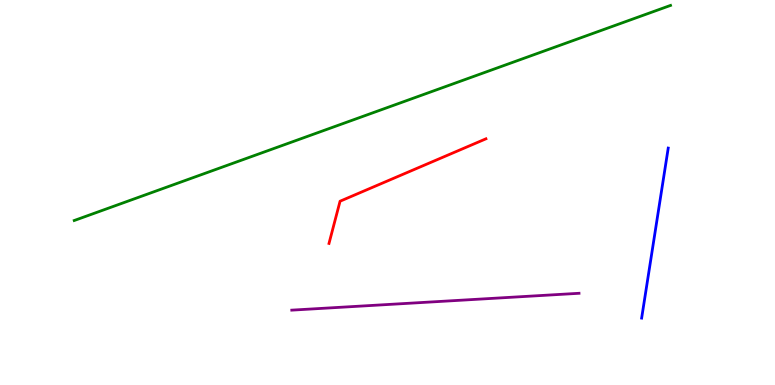[{'lines': ['blue', 'red'], 'intersections': []}, {'lines': ['green', 'red'], 'intersections': []}, {'lines': ['purple', 'red'], 'intersections': []}, {'lines': ['blue', 'green'], 'intersections': []}, {'lines': ['blue', 'purple'], 'intersections': []}, {'lines': ['green', 'purple'], 'intersections': []}]